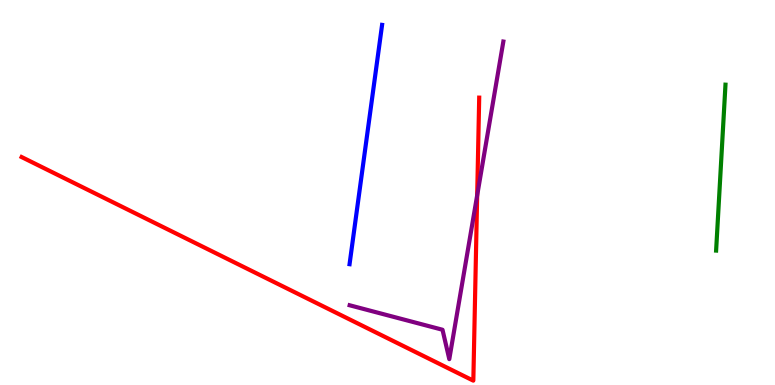[{'lines': ['blue', 'red'], 'intersections': []}, {'lines': ['green', 'red'], 'intersections': []}, {'lines': ['purple', 'red'], 'intersections': [{'x': 6.16, 'y': 4.93}]}, {'lines': ['blue', 'green'], 'intersections': []}, {'lines': ['blue', 'purple'], 'intersections': []}, {'lines': ['green', 'purple'], 'intersections': []}]